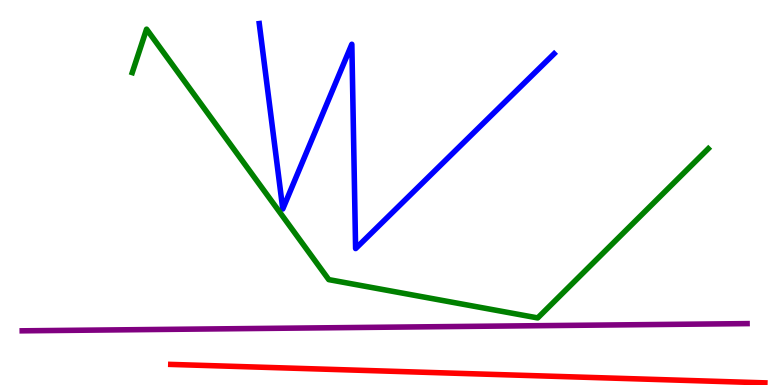[{'lines': ['blue', 'red'], 'intersections': []}, {'lines': ['green', 'red'], 'intersections': []}, {'lines': ['purple', 'red'], 'intersections': []}, {'lines': ['blue', 'green'], 'intersections': []}, {'lines': ['blue', 'purple'], 'intersections': []}, {'lines': ['green', 'purple'], 'intersections': []}]